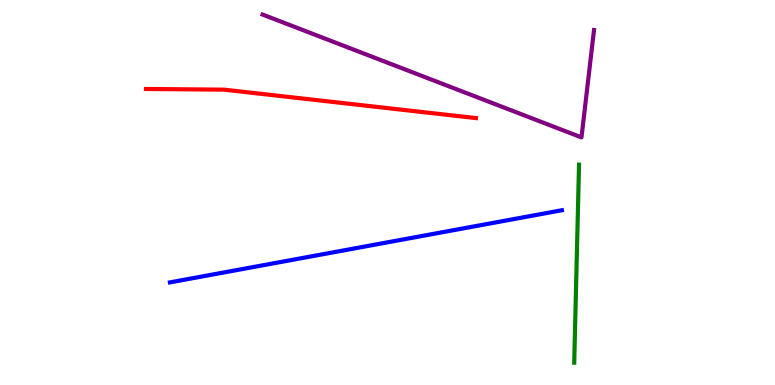[{'lines': ['blue', 'red'], 'intersections': []}, {'lines': ['green', 'red'], 'intersections': []}, {'lines': ['purple', 'red'], 'intersections': []}, {'lines': ['blue', 'green'], 'intersections': []}, {'lines': ['blue', 'purple'], 'intersections': []}, {'lines': ['green', 'purple'], 'intersections': []}]